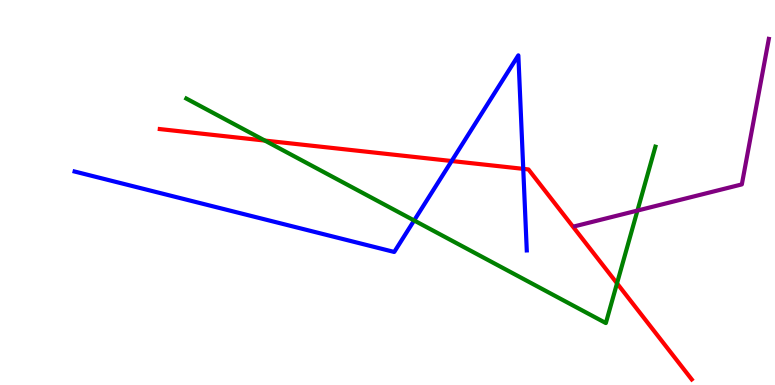[{'lines': ['blue', 'red'], 'intersections': [{'x': 5.83, 'y': 5.82}, {'x': 6.75, 'y': 5.61}]}, {'lines': ['green', 'red'], 'intersections': [{'x': 3.42, 'y': 6.35}, {'x': 7.96, 'y': 2.64}]}, {'lines': ['purple', 'red'], 'intersections': []}, {'lines': ['blue', 'green'], 'intersections': [{'x': 5.34, 'y': 4.27}]}, {'lines': ['blue', 'purple'], 'intersections': []}, {'lines': ['green', 'purple'], 'intersections': [{'x': 8.23, 'y': 4.53}]}]